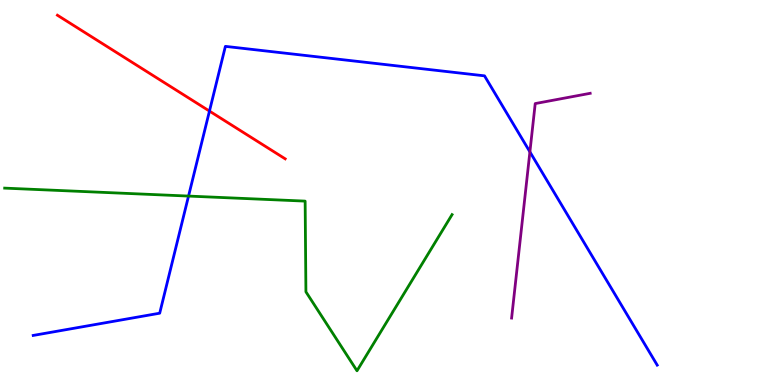[{'lines': ['blue', 'red'], 'intersections': [{'x': 2.7, 'y': 7.11}]}, {'lines': ['green', 'red'], 'intersections': []}, {'lines': ['purple', 'red'], 'intersections': []}, {'lines': ['blue', 'green'], 'intersections': [{'x': 2.43, 'y': 4.91}]}, {'lines': ['blue', 'purple'], 'intersections': [{'x': 6.84, 'y': 6.06}]}, {'lines': ['green', 'purple'], 'intersections': []}]